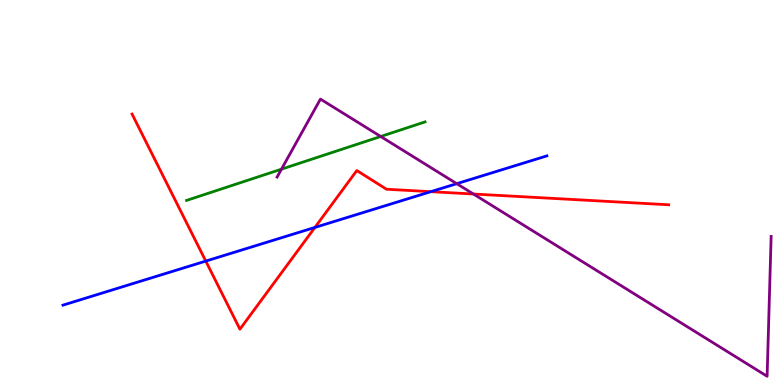[{'lines': ['blue', 'red'], 'intersections': [{'x': 2.66, 'y': 3.22}, {'x': 4.06, 'y': 4.09}, {'x': 5.56, 'y': 5.02}]}, {'lines': ['green', 'red'], 'intersections': []}, {'lines': ['purple', 'red'], 'intersections': [{'x': 6.11, 'y': 4.96}]}, {'lines': ['blue', 'green'], 'intersections': []}, {'lines': ['blue', 'purple'], 'intersections': [{'x': 5.89, 'y': 5.23}]}, {'lines': ['green', 'purple'], 'intersections': [{'x': 3.63, 'y': 5.61}, {'x': 4.91, 'y': 6.45}]}]